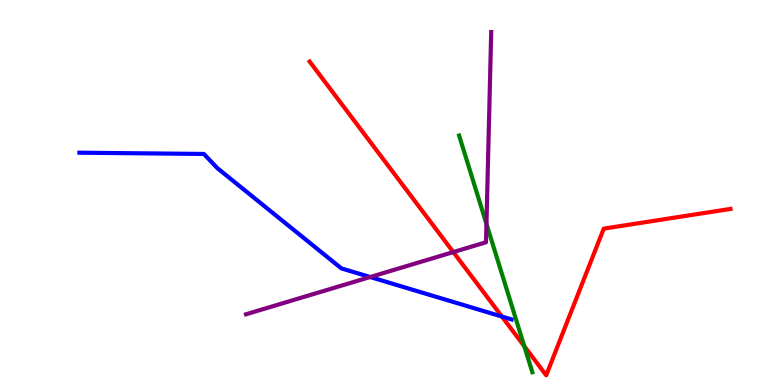[{'lines': ['blue', 'red'], 'intersections': [{'x': 6.48, 'y': 1.78}]}, {'lines': ['green', 'red'], 'intersections': [{'x': 6.77, 'y': 1.01}]}, {'lines': ['purple', 'red'], 'intersections': [{'x': 5.85, 'y': 3.45}]}, {'lines': ['blue', 'green'], 'intersections': []}, {'lines': ['blue', 'purple'], 'intersections': [{'x': 4.78, 'y': 2.8}]}, {'lines': ['green', 'purple'], 'intersections': [{'x': 6.28, 'y': 4.18}]}]